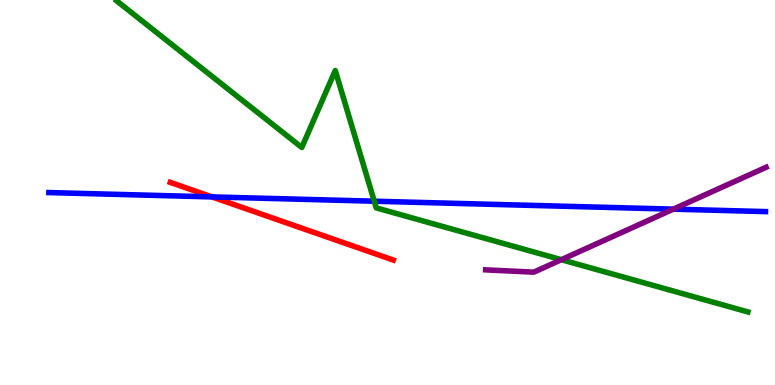[{'lines': ['blue', 'red'], 'intersections': [{'x': 2.74, 'y': 4.89}]}, {'lines': ['green', 'red'], 'intersections': []}, {'lines': ['purple', 'red'], 'intersections': []}, {'lines': ['blue', 'green'], 'intersections': [{'x': 4.83, 'y': 4.77}]}, {'lines': ['blue', 'purple'], 'intersections': [{'x': 8.69, 'y': 4.57}]}, {'lines': ['green', 'purple'], 'intersections': [{'x': 7.24, 'y': 3.25}]}]